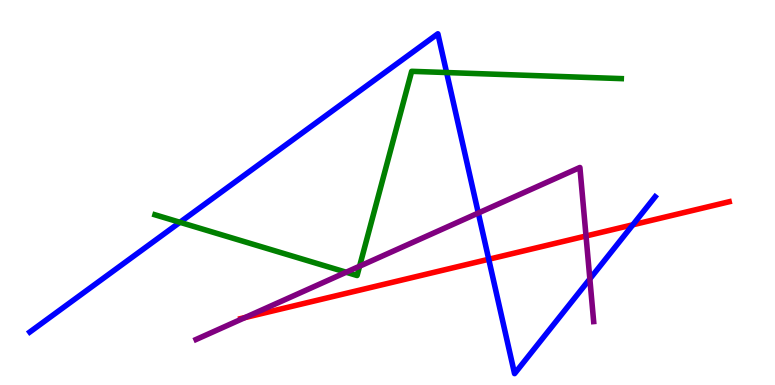[{'lines': ['blue', 'red'], 'intersections': [{'x': 6.31, 'y': 3.27}, {'x': 8.17, 'y': 4.16}]}, {'lines': ['green', 'red'], 'intersections': []}, {'lines': ['purple', 'red'], 'intersections': [{'x': 3.16, 'y': 1.75}, {'x': 7.56, 'y': 3.87}]}, {'lines': ['blue', 'green'], 'intersections': [{'x': 2.32, 'y': 4.23}, {'x': 5.76, 'y': 8.12}]}, {'lines': ['blue', 'purple'], 'intersections': [{'x': 6.17, 'y': 4.47}, {'x': 7.61, 'y': 2.76}]}, {'lines': ['green', 'purple'], 'intersections': [{'x': 4.47, 'y': 2.93}, {'x': 4.64, 'y': 3.09}]}]